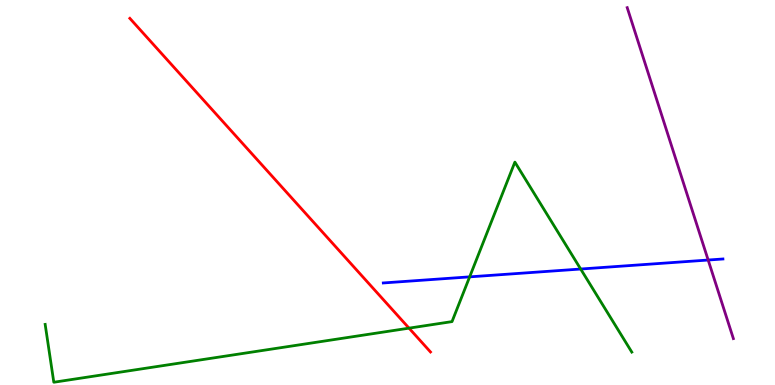[{'lines': ['blue', 'red'], 'intersections': []}, {'lines': ['green', 'red'], 'intersections': [{'x': 5.28, 'y': 1.48}]}, {'lines': ['purple', 'red'], 'intersections': []}, {'lines': ['blue', 'green'], 'intersections': [{'x': 6.06, 'y': 2.81}, {'x': 7.49, 'y': 3.01}]}, {'lines': ['blue', 'purple'], 'intersections': [{'x': 9.14, 'y': 3.25}]}, {'lines': ['green', 'purple'], 'intersections': []}]